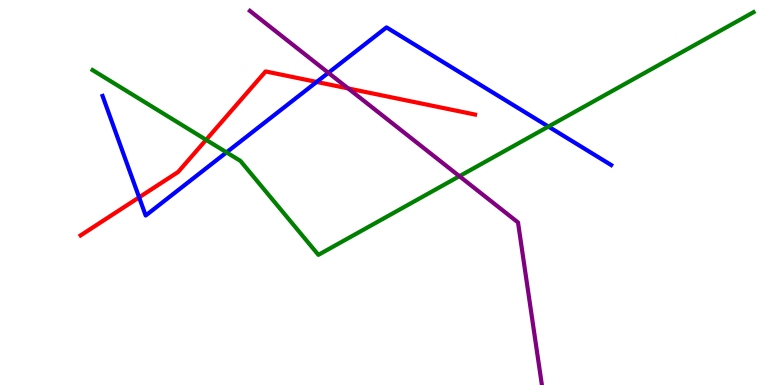[{'lines': ['blue', 'red'], 'intersections': [{'x': 1.8, 'y': 4.87}, {'x': 4.09, 'y': 7.87}]}, {'lines': ['green', 'red'], 'intersections': [{'x': 2.66, 'y': 6.37}]}, {'lines': ['purple', 'red'], 'intersections': [{'x': 4.49, 'y': 7.7}]}, {'lines': ['blue', 'green'], 'intersections': [{'x': 2.92, 'y': 6.04}, {'x': 7.08, 'y': 6.71}]}, {'lines': ['blue', 'purple'], 'intersections': [{'x': 4.24, 'y': 8.11}]}, {'lines': ['green', 'purple'], 'intersections': [{'x': 5.93, 'y': 5.42}]}]